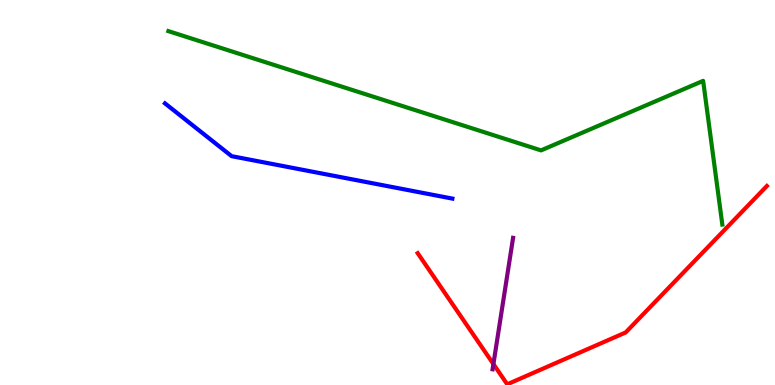[{'lines': ['blue', 'red'], 'intersections': []}, {'lines': ['green', 'red'], 'intersections': []}, {'lines': ['purple', 'red'], 'intersections': [{'x': 6.37, 'y': 0.544}]}, {'lines': ['blue', 'green'], 'intersections': []}, {'lines': ['blue', 'purple'], 'intersections': []}, {'lines': ['green', 'purple'], 'intersections': []}]